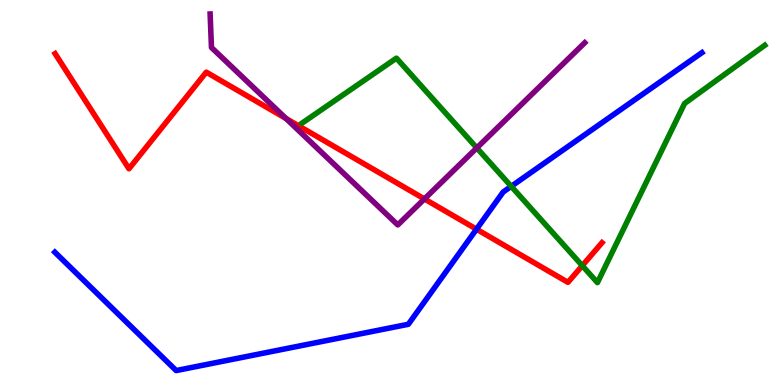[{'lines': ['blue', 'red'], 'intersections': [{'x': 6.15, 'y': 4.05}]}, {'lines': ['green', 'red'], 'intersections': [{'x': 7.51, 'y': 3.1}]}, {'lines': ['purple', 'red'], 'intersections': [{'x': 3.69, 'y': 6.92}, {'x': 5.48, 'y': 4.83}]}, {'lines': ['blue', 'green'], 'intersections': [{'x': 6.6, 'y': 5.16}]}, {'lines': ['blue', 'purple'], 'intersections': []}, {'lines': ['green', 'purple'], 'intersections': [{'x': 6.15, 'y': 6.16}]}]